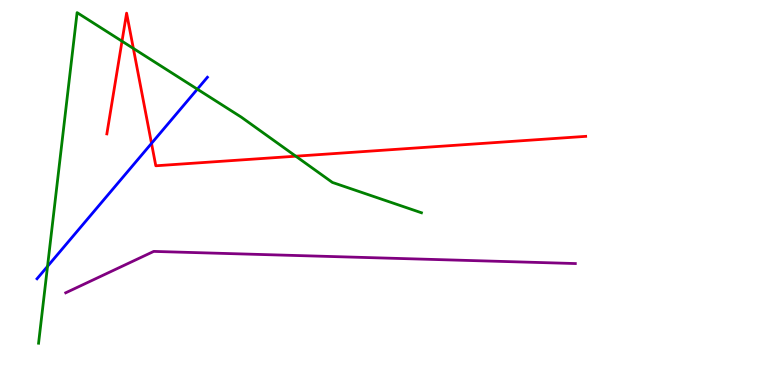[{'lines': ['blue', 'red'], 'intersections': [{'x': 1.96, 'y': 6.28}]}, {'lines': ['green', 'red'], 'intersections': [{'x': 1.57, 'y': 8.93}, {'x': 1.72, 'y': 8.74}, {'x': 3.82, 'y': 5.94}]}, {'lines': ['purple', 'red'], 'intersections': []}, {'lines': ['blue', 'green'], 'intersections': [{'x': 0.613, 'y': 3.08}, {'x': 2.55, 'y': 7.68}]}, {'lines': ['blue', 'purple'], 'intersections': []}, {'lines': ['green', 'purple'], 'intersections': []}]